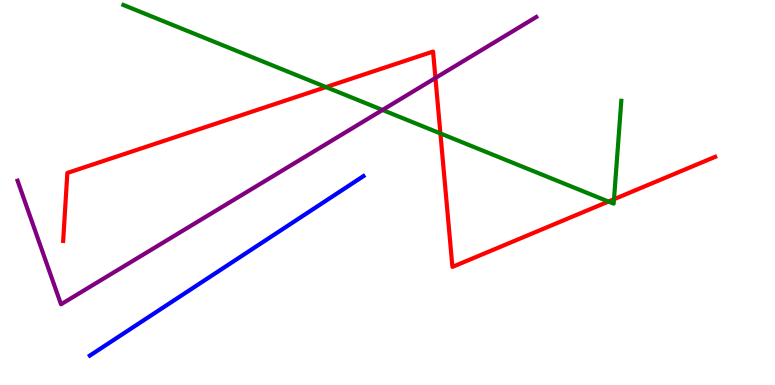[{'lines': ['blue', 'red'], 'intersections': []}, {'lines': ['green', 'red'], 'intersections': [{'x': 4.21, 'y': 7.74}, {'x': 5.68, 'y': 6.53}, {'x': 7.85, 'y': 4.77}, {'x': 7.92, 'y': 4.83}]}, {'lines': ['purple', 'red'], 'intersections': [{'x': 5.62, 'y': 7.97}]}, {'lines': ['blue', 'green'], 'intersections': []}, {'lines': ['blue', 'purple'], 'intersections': []}, {'lines': ['green', 'purple'], 'intersections': [{'x': 4.94, 'y': 7.14}]}]